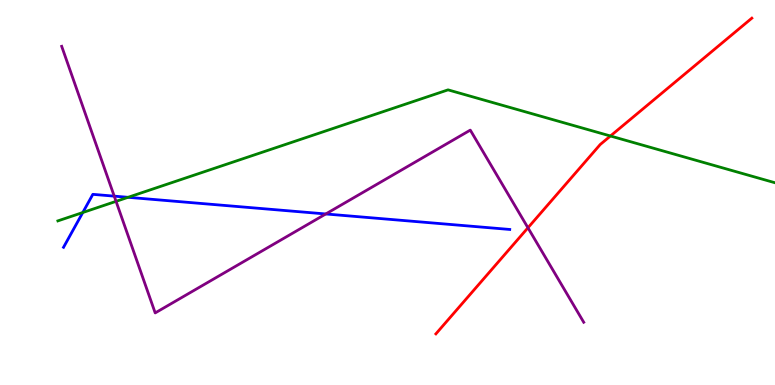[{'lines': ['blue', 'red'], 'intersections': []}, {'lines': ['green', 'red'], 'intersections': [{'x': 7.88, 'y': 6.47}]}, {'lines': ['purple', 'red'], 'intersections': [{'x': 6.81, 'y': 4.08}]}, {'lines': ['blue', 'green'], 'intersections': [{'x': 1.07, 'y': 4.48}, {'x': 1.65, 'y': 4.87}]}, {'lines': ['blue', 'purple'], 'intersections': [{'x': 1.47, 'y': 4.91}, {'x': 4.2, 'y': 4.44}]}, {'lines': ['green', 'purple'], 'intersections': [{'x': 1.5, 'y': 4.77}]}]